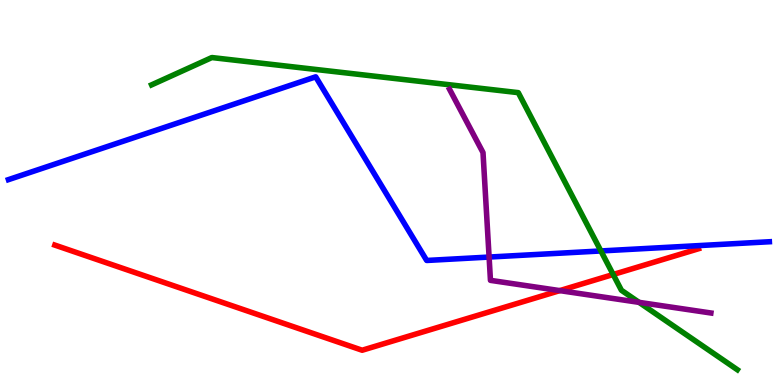[{'lines': ['blue', 'red'], 'intersections': []}, {'lines': ['green', 'red'], 'intersections': [{'x': 7.91, 'y': 2.87}]}, {'lines': ['purple', 'red'], 'intersections': [{'x': 7.22, 'y': 2.45}]}, {'lines': ['blue', 'green'], 'intersections': [{'x': 7.75, 'y': 3.48}]}, {'lines': ['blue', 'purple'], 'intersections': [{'x': 6.31, 'y': 3.32}]}, {'lines': ['green', 'purple'], 'intersections': [{'x': 8.25, 'y': 2.15}]}]